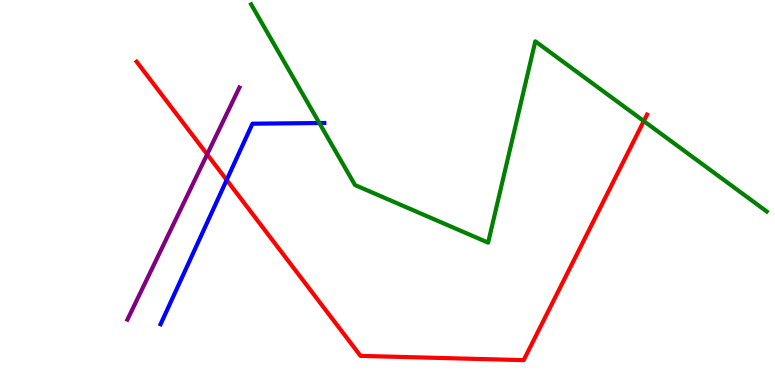[{'lines': ['blue', 'red'], 'intersections': [{'x': 2.92, 'y': 5.33}]}, {'lines': ['green', 'red'], 'intersections': [{'x': 8.31, 'y': 6.86}]}, {'lines': ['purple', 'red'], 'intersections': [{'x': 2.67, 'y': 5.99}]}, {'lines': ['blue', 'green'], 'intersections': [{'x': 4.12, 'y': 6.8}]}, {'lines': ['blue', 'purple'], 'intersections': []}, {'lines': ['green', 'purple'], 'intersections': []}]